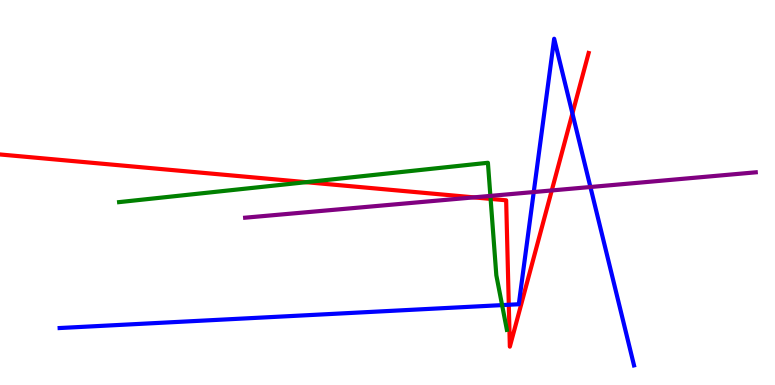[{'lines': ['blue', 'red'], 'intersections': [{'x': 6.56, 'y': 2.08}, {'x': 7.39, 'y': 7.05}]}, {'lines': ['green', 'red'], 'intersections': [{'x': 3.95, 'y': 5.27}, {'x': 6.33, 'y': 4.83}]}, {'lines': ['purple', 'red'], 'intersections': [{'x': 6.11, 'y': 4.87}, {'x': 7.12, 'y': 5.05}]}, {'lines': ['blue', 'green'], 'intersections': [{'x': 6.48, 'y': 2.08}]}, {'lines': ['blue', 'purple'], 'intersections': [{'x': 6.89, 'y': 5.01}, {'x': 7.62, 'y': 5.14}]}, {'lines': ['green', 'purple'], 'intersections': [{'x': 6.33, 'y': 4.91}]}]